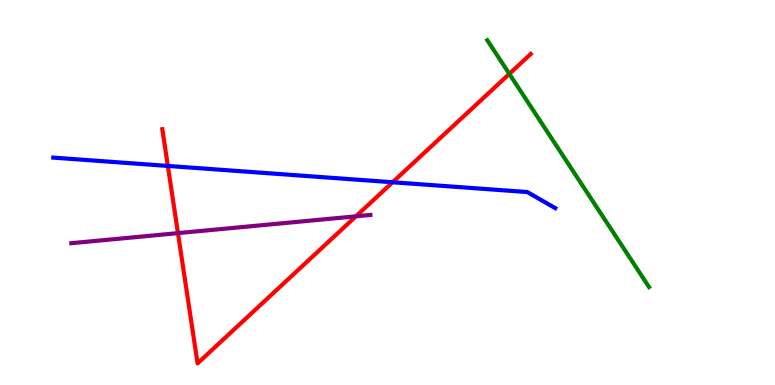[{'lines': ['blue', 'red'], 'intersections': [{'x': 2.17, 'y': 5.69}, {'x': 5.07, 'y': 5.27}]}, {'lines': ['green', 'red'], 'intersections': [{'x': 6.57, 'y': 8.08}]}, {'lines': ['purple', 'red'], 'intersections': [{'x': 2.3, 'y': 3.94}, {'x': 4.59, 'y': 4.38}]}, {'lines': ['blue', 'green'], 'intersections': []}, {'lines': ['blue', 'purple'], 'intersections': []}, {'lines': ['green', 'purple'], 'intersections': []}]